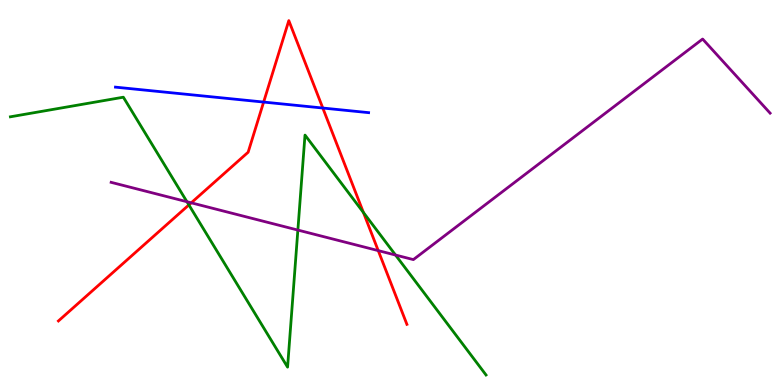[{'lines': ['blue', 'red'], 'intersections': [{'x': 3.4, 'y': 7.35}, {'x': 4.17, 'y': 7.19}]}, {'lines': ['green', 'red'], 'intersections': [{'x': 2.44, 'y': 4.68}, {'x': 4.69, 'y': 4.48}]}, {'lines': ['purple', 'red'], 'intersections': [{'x': 2.47, 'y': 4.73}, {'x': 4.88, 'y': 3.49}]}, {'lines': ['blue', 'green'], 'intersections': []}, {'lines': ['blue', 'purple'], 'intersections': []}, {'lines': ['green', 'purple'], 'intersections': [{'x': 2.41, 'y': 4.76}, {'x': 3.84, 'y': 4.02}, {'x': 5.1, 'y': 3.38}]}]